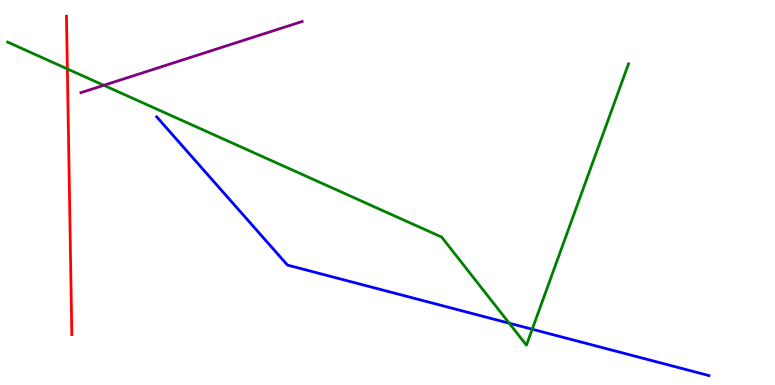[{'lines': ['blue', 'red'], 'intersections': []}, {'lines': ['green', 'red'], 'intersections': [{'x': 0.869, 'y': 8.21}]}, {'lines': ['purple', 'red'], 'intersections': []}, {'lines': ['blue', 'green'], 'intersections': [{'x': 6.57, 'y': 1.6}, {'x': 6.87, 'y': 1.45}]}, {'lines': ['blue', 'purple'], 'intersections': []}, {'lines': ['green', 'purple'], 'intersections': [{'x': 1.34, 'y': 7.78}]}]